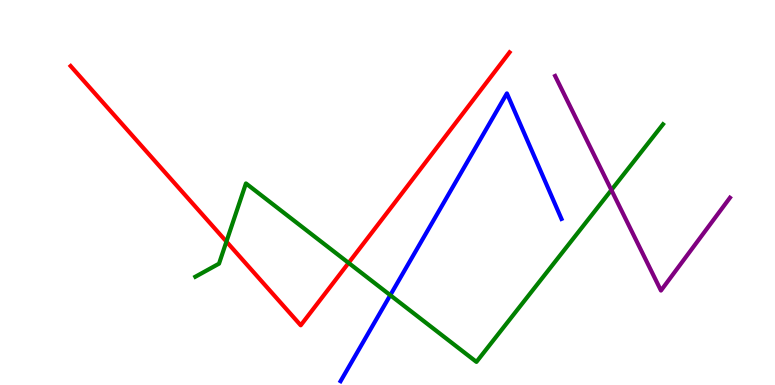[{'lines': ['blue', 'red'], 'intersections': []}, {'lines': ['green', 'red'], 'intersections': [{'x': 2.92, 'y': 3.72}, {'x': 4.5, 'y': 3.17}]}, {'lines': ['purple', 'red'], 'intersections': []}, {'lines': ['blue', 'green'], 'intersections': [{'x': 5.04, 'y': 2.33}]}, {'lines': ['blue', 'purple'], 'intersections': []}, {'lines': ['green', 'purple'], 'intersections': [{'x': 7.89, 'y': 5.06}]}]